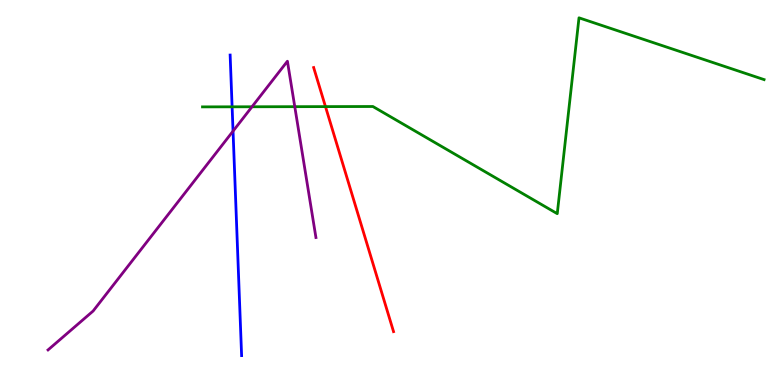[{'lines': ['blue', 'red'], 'intersections': []}, {'lines': ['green', 'red'], 'intersections': [{'x': 4.2, 'y': 7.23}]}, {'lines': ['purple', 'red'], 'intersections': []}, {'lines': ['blue', 'green'], 'intersections': [{'x': 3.0, 'y': 7.23}]}, {'lines': ['blue', 'purple'], 'intersections': [{'x': 3.01, 'y': 6.59}]}, {'lines': ['green', 'purple'], 'intersections': [{'x': 3.25, 'y': 7.23}, {'x': 3.8, 'y': 7.23}]}]